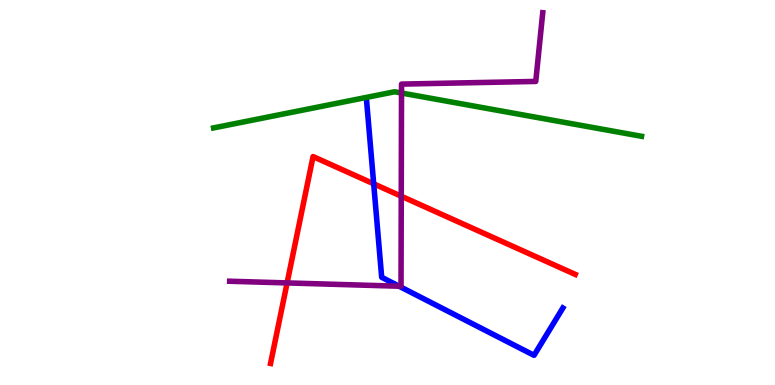[{'lines': ['blue', 'red'], 'intersections': [{'x': 4.82, 'y': 5.23}]}, {'lines': ['green', 'red'], 'intersections': []}, {'lines': ['purple', 'red'], 'intersections': [{'x': 3.7, 'y': 2.65}, {'x': 5.18, 'y': 4.9}]}, {'lines': ['blue', 'green'], 'intersections': []}, {'lines': ['blue', 'purple'], 'intersections': [{'x': 5.15, 'y': 2.57}]}, {'lines': ['green', 'purple'], 'intersections': [{'x': 5.18, 'y': 7.58}]}]